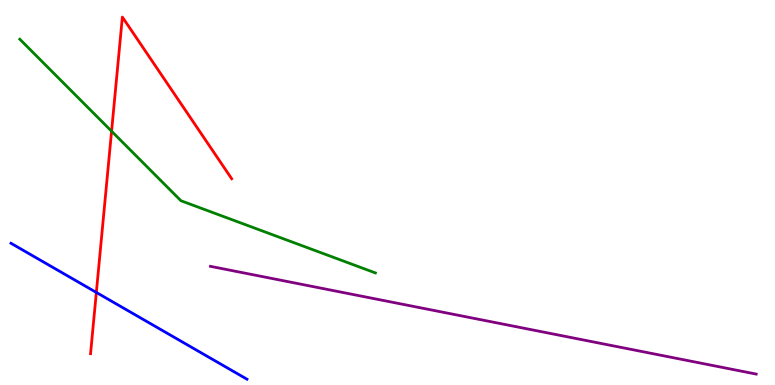[{'lines': ['blue', 'red'], 'intersections': [{'x': 1.24, 'y': 2.4}]}, {'lines': ['green', 'red'], 'intersections': [{'x': 1.44, 'y': 6.59}]}, {'lines': ['purple', 'red'], 'intersections': []}, {'lines': ['blue', 'green'], 'intersections': []}, {'lines': ['blue', 'purple'], 'intersections': []}, {'lines': ['green', 'purple'], 'intersections': []}]